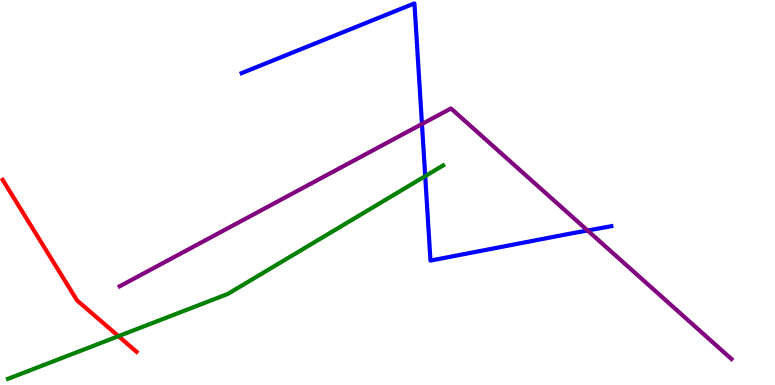[{'lines': ['blue', 'red'], 'intersections': []}, {'lines': ['green', 'red'], 'intersections': [{'x': 1.53, 'y': 1.27}]}, {'lines': ['purple', 'red'], 'intersections': []}, {'lines': ['blue', 'green'], 'intersections': [{'x': 5.49, 'y': 5.43}]}, {'lines': ['blue', 'purple'], 'intersections': [{'x': 5.44, 'y': 6.78}, {'x': 7.58, 'y': 4.01}]}, {'lines': ['green', 'purple'], 'intersections': []}]